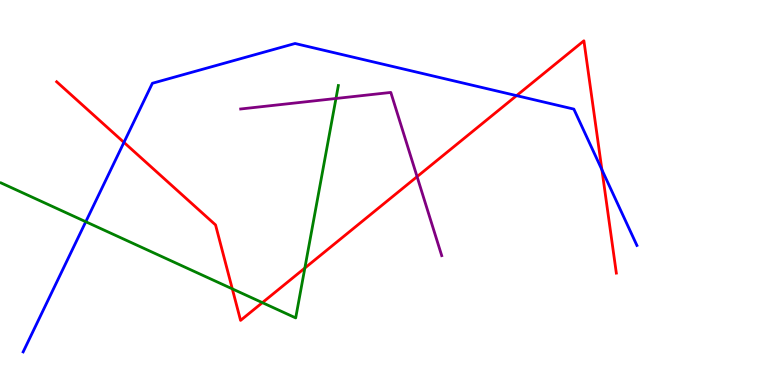[{'lines': ['blue', 'red'], 'intersections': [{'x': 1.6, 'y': 6.3}, {'x': 6.67, 'y': 7.52}, {'x': 7.77, 'y': 5.59}]}, {'lines': ['green', 'red'], 'intersections': [{'x': 3.0, 'y': 2.5}, {'x': 3.39, 'y': 2.14}, {'x': 3.93, 'y': 3.04}]}, {'lines': ['purple', 'red'], 'intersections': [{'x': 5.38, 'y': 5.41}]}, {'lines': ['blue', 'green'], 'intersections': [{'x': 1.11, 'y': 4.24}]}, {'lines': ['blue', 'purple'], 'intersections': []}, {'lines': ['green', 'purple'], 'intersections': [{'x': 4.34, 'y': 7.44}]}]